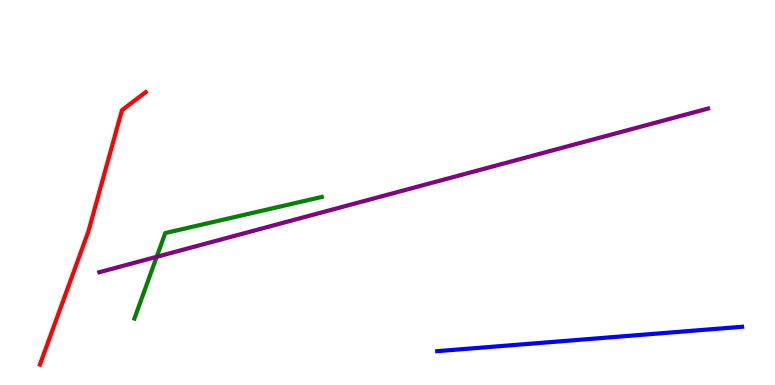[{'lines': ['blue', 'red'], 'intersections': []}, {'lines': ['green', 'red'], 'intersections': []}, {'lines': ['purple', 'red'], 'intersections': []}, {'lines': ['blue', 'green'], 'intersections': []}, {'lines': ['blue', 'purple'], 'intersections': []}, {'lines': ['green', 'purple'], 'intersections': [{'x': 2.02, 'y': 3.33}]}]